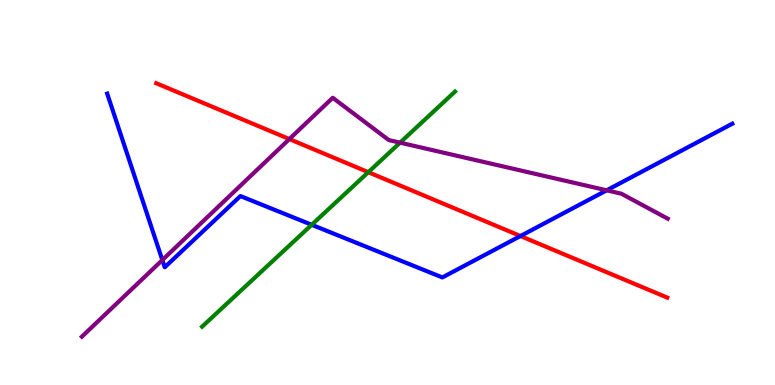[{'lines': ['blue', 'red'], 'intersections': [{'x': 6.72, 'y': 3.87}]}, {'lines': ['green', 'red'], 'intersections': [{'x': 4.75, 'y': 5.53}]}, {'lines': ['purple', 'red'], 'intersections': [{'x': 3.73, 'y': 6.39}]}, {'lines': ['blue', 'green'], 'intersections': [{'x': 4.02, 'y': 4.16}]}, {'lines': ['blue', 'purple'], 'intersections': [{'x': 2.09, 'y': 3.25}, {'x': 7.83, 'y': 5.06}]}, {'lines': ['green', 'purple'], 'intersections': [{'x': 5.16, 'y': 6.29}]}]